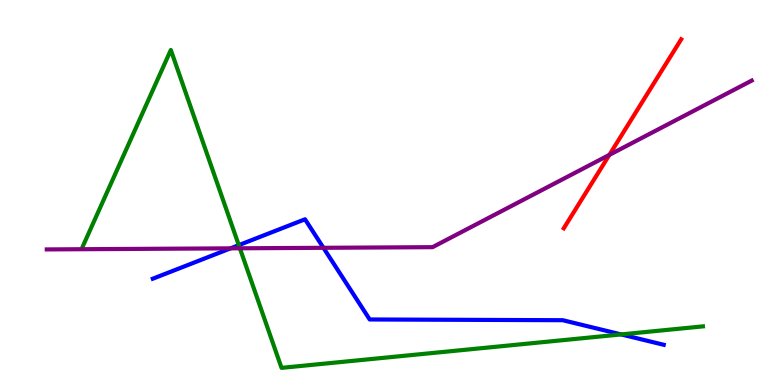[{'lines': ['blue', 'red'], 'intersections': []}, {'lines': ['green', 'red'], 'intersections': []}, {'lines': ['purple', 'red'], 'intersections': [{'x': 7.86, 'y': 5.98}]}, {'lines': ['blue', 'green'], 'intersections': [{'x': 3.08, 'y': 3.63}, {'x': 8.01, 'y': 1.31}]}, {'lines': ['blue', 'purple'], 'intersections': [{'x': 2.98, 'y': 3.55}, {'x': 4.17, 'y': 3.56}]}, {'lines': ['green', 'purple'], 'intersections': [{'x': 3.1, 'y': 3.55}]}]